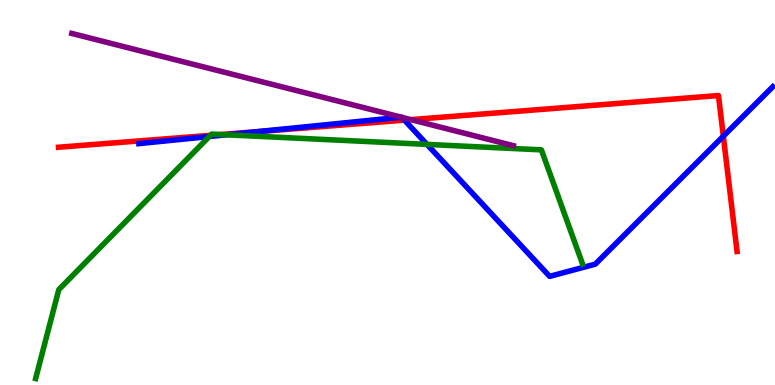[{'lines': ['blue', 'red'], 'intersections': [{'x': 3.33, 'y': 6.58}, {'x': 5.22, 'y': 6.88}, {'x': 9.33, 'y': 6.46}]}, {'lines': ['green', 'red'], 'intersections': [{'x': 2.72, 'y': 6.48}, {'x': 2.85, 'y': 6.51}]}, {'lines': ['purple', 'red'], 'intersections': [{'x': 5.3, 'y': 6.89}]}, {'lines': ['blue', 'green'], 'intersections': [{'x': 2.7, 'y': 6.45}, {'x': 2.92, 'y': 6.5}, {'x': 5.51, 'y': 6.25}]}, {'lines': ['blue', 'purple'], 'intersections': [{'x': 5.18, 'y': 6.96}, {'x': 5.19, 'y': 6.95}]}, {'lines': ['green', 'purple'], 'intersections': []}]